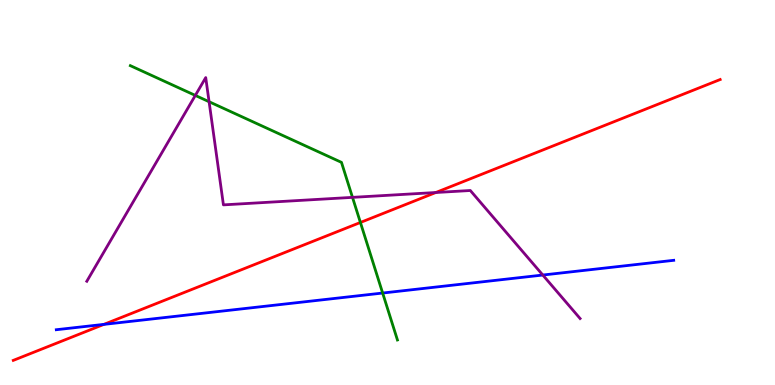[{'lines': ['blue', 'red'], 'intersections': [{'x': 1.34, 'y': 1.57}]}, {'lines': ['green', 'red'], 'intersections': [{'x': 4.65, 'y': 4.22}]}, {'lines': ['purple', 'red'], 'intersections': [{'x': 5.62, 'y': 5.0}]}, {'lines': ['blue', 'green'], 'intersections': [{'x': 4.94, 'y': 2.39}]}, {'lines': ['blue', 'purple'], 'intersections': [{'x': 7.0, 'y': 2.86}]}, {'lines': ['green', 'purple'], 'intersections': [{'x': 2.52, 'y': 7.52}, {'x': 2.7, 'y': 7.36}, {'x': 4.55, 'y': 4.87}]}]